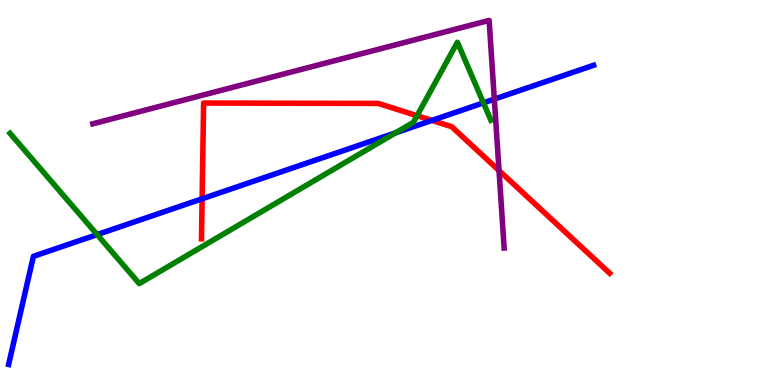[{'lines': ['blue', 'red'], 'intersections': [{'x': 2.61, 'y': 4.84}, {'x': 5.57, 'y': 6.87}]}, {'lines': ['green', 'red'], 'intersections': [{'x': 5.38, 'y': 6.99}]}, {'lines': ['purple', 'red'], 'intersections': [{'x': 6.44, 'y': 5.57}]}, {'lines': ['blue', 'green'], 'intersections': [{'x': 1.25, 'y': 3.91}, {'x': 5.11, 'y': 6.55}, {'x': 6.24, 'y': 7.33}]}, {'lines': ['blue', 'purple'], 'intersections': [{'x': 6.38, 'y': 7.43}]}, {'lines': ['green', 'purple'], 'intersections': []}]